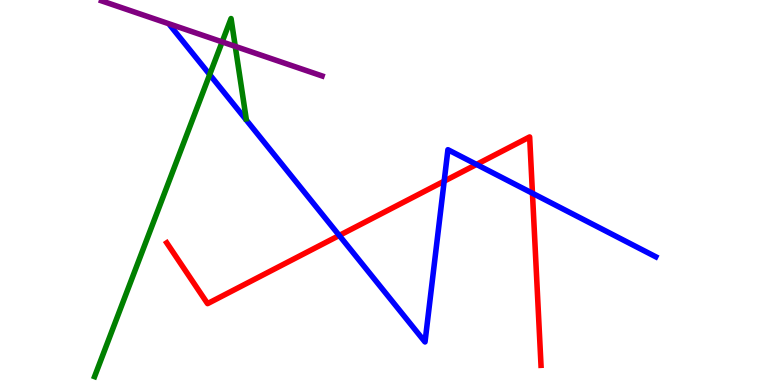[{'lines': ['blue', 'red'], 'intersections': [{'x': 4.38, 'y': 3.88}, {'x': 5.73, 'y': 5.29}, {'x': 6.15, 'y': 5.73}, {'x': 6.87, 'y': 4.98}]}, {'lines': ['green', 'red'], 'intersections': []}, {'lines': ['purple', 'red'], 'intersections': []}, {'lines': ['blue', 'green'], 'intersections': [{'x': 2.71, 'y': 8.06}]}, {'lines': ['blue', 'purple'], 'intersections': []}, {'lines': ['green', 'purple'], 'intersections': [{'x': 2.87, 'y': 8.91}, {'x': 3.04, 'y': 8.8}]}]